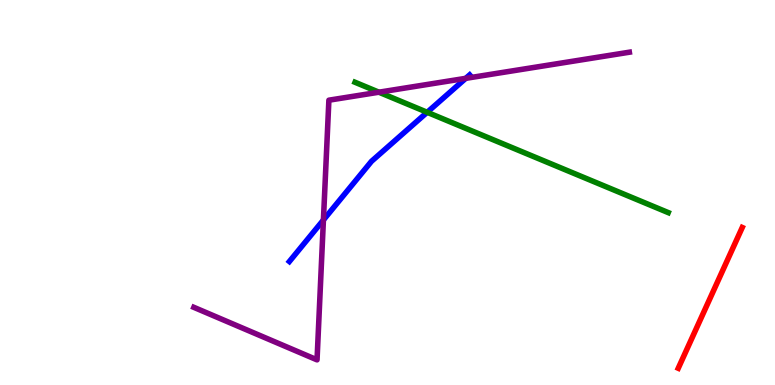[{'lines': ['blue', 'red'], 'intersections': []}, {'lines': ['green', 'red'], 'intersections': []}, {'lines': ['purple', 'red'], 'intersections': []}, {'lines': ['blue', 'green'], 'intersections': [{'x': 5.51, 'y': 7.08}]}, {'lines': ['blue', 'purple'], 'intersections': [{'x': 4.17, 'y': 4.29}, {'x': 6.01, 'y': 7.97}]}, {'lines': ['green', 'purple'], 'intersections': [{'x': 4.89, 'y': 7.61}]}]